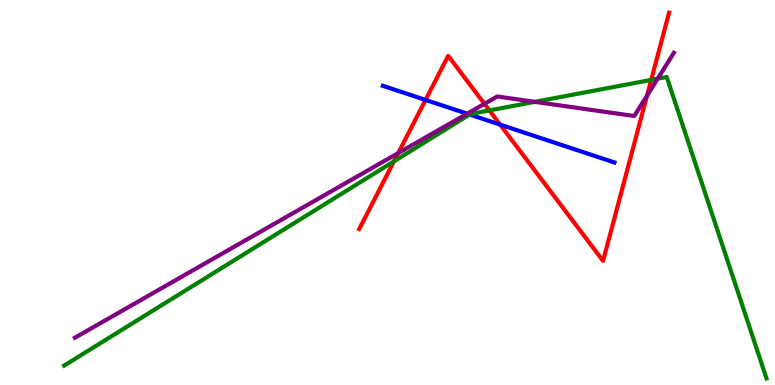[{'lines': ['blue', 'red'], 'intersections': [{'x': 5.49, 'y': 7.4}, {'x': 6.45, 'y': 6.76}]}, {'lines': ['green', 'red'], 'intersections': [{'x': 5.08, 'y': 5.81}, {'x': 6.31, 'y': 7.13}, {'x': 8.4, 'y': 7.92}]}, {'lines': ['purple', 'red'], 'intersections': [{'x': 5.14, 'y': 6.02}, {'x': 6.25, 'y': 7.3}, {'x': 8.35, 'y': 7.52}]}, {'lines': ['blue', 'green'], 'intersections': [{'x': 6.06, 'y': 7.03}]}, {'lines': ['blue', 'purple'], 'intersections': [{'x': 6.03, 'y': 7.05}]}, {'lines': ['green', 'purple'], 'intersections': [{'x': 6.9, 'y': 7.35}, {'x': 8.49, 'y': 7.96}]}]